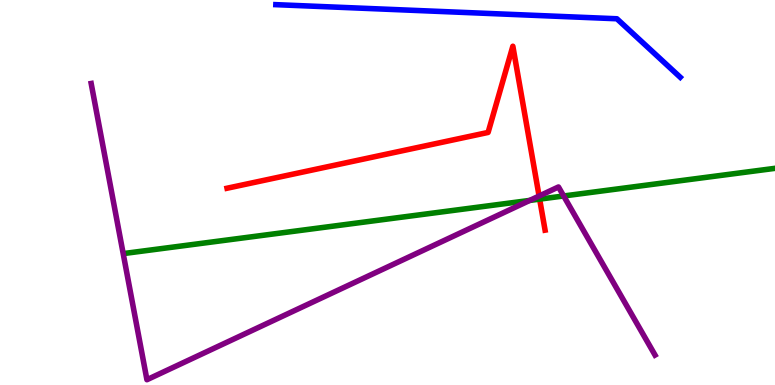[{'lines': ['blue', 'red'], 'intersections': []}, {'lines': ['green', 'red'], 'intersections': [{'x': 6.96, 'y': 4.83}]}, {'lines': ['purple', 'red'], 'intersections': [{'x': 6.96, 'y': 4.91}]}, {'lines': ['blue', 'green'], 'intersections': []}, {'lines': ['blue', 'purple'], 'intersections': []}, {'lines': ['green', 'purple'], 'intersections': [{'x': 6.84, 'y': 4.79}, {'x': 7.27, 'y': 4.91}]}]